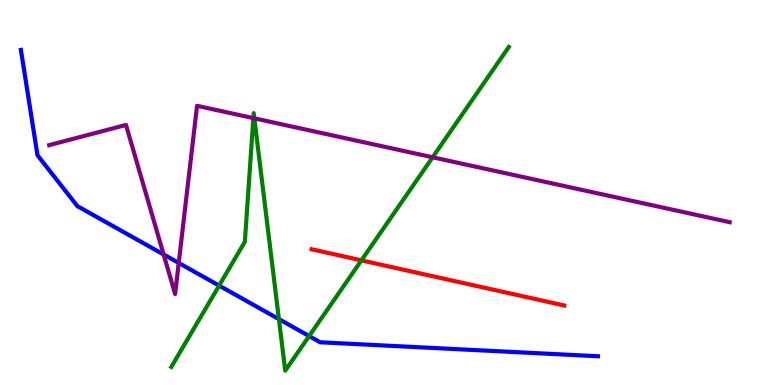[{'lines': ['blue', 'red'], 'intersections': []}, {'lines': ['green', 'red'], 'intersections': [{'x': 4.66, 'y': 3.24}]}, {'lines': ['purple', 'red'], 'intersections': []}, {'lines': ['blue', 'green'], 'intersections': [{'x': 2.83, 'y': 2.58}, {'x': 3.6, 'y': 1.71}, {'x': 3.99, 'y': 1.27}]}, {'lines': ['blue', 'purple'], 'intersections': [{'x': 2.11, 'y': 3.39}, {'x': 2.31, 'y': 3.17}]}, {'lines': ['green', 'purple'], 'intersections': [{'x': 3.27, 'y': 6.93}, {'x': 3.28, 'y': 6.93}, {'x': 5.58, 'y': 5.91}]}]